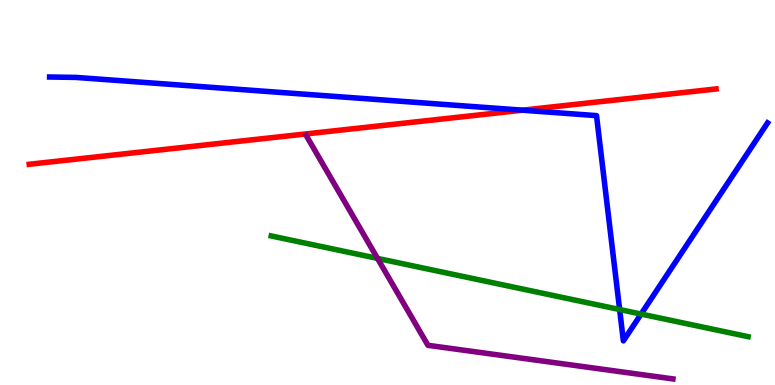[{'lines': ['blue', 'red'], 'intersections': [{'x': 6.74, 'y': 7.14}]}, {'lines': ['green', 'red'], 'intersections': []}, {'lines': ['purple', 'red'], 'intersections': []}, {'lines': ['blue', 'green'], 'intersections': [{'x': 8.0, 'y': 1.96}, {'x': 8.27, 'y': 1.84}]}, {'lines': ['blue', 'purple'], 'intersections': []}, {'lines': ['green', 'purple'], 'intersections': [{'x': 4.87, 'y': 3.29}]}]